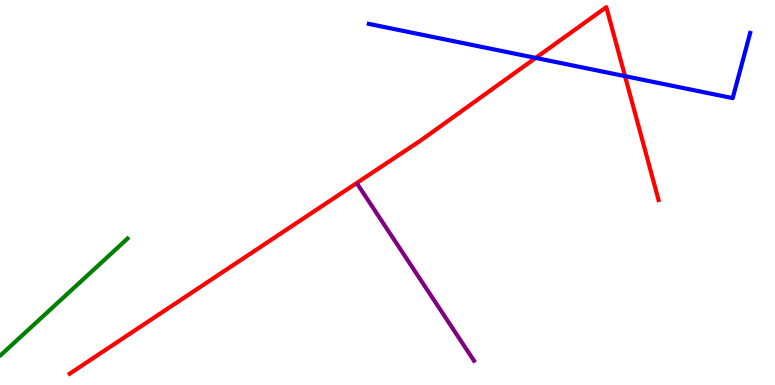[{'lines': ['blue', 'red'], 'intersections': [{'x': 6.91, 'y': 8.5}, {'x': 8.06, 'y': 8.02}]}, {'lines': ['green', 'red'], 'intersections': []}, {'lines': ['purple', 'red'], 'intersections': []}, {'lines': ['blue', 'green'], 'intersections': []}, {'lines': ['blue', 'purple'], 'intersections': []}, {'lines': ['green', 'purple'], 'intersections': []}]